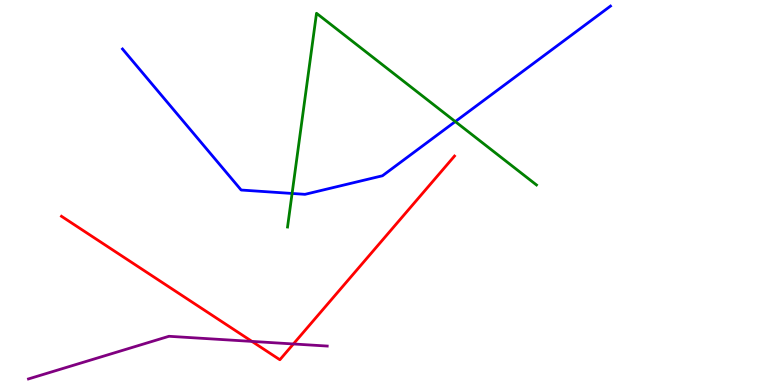[{'lines': ['blue', 'red'], 'intersections': []}, {'lines': ['green', 'red'], 'intersections': []}, {'lines': ['purple', 'red'], 'intersections': [{'x': 3.25, 'y': 1.13}, {'x': 3.79, 'y': 1.07}]}, {'lines': ['blue', 'green'], 'intersections': [{'x': 3.77, 'y': 4.97}, {'x': 5.87, 'y': 6.84}]}, {'lines': ['blue', 'purple'], 'intersections': []}, {'lines': ['green', 'purple'], 'intersections': []}]